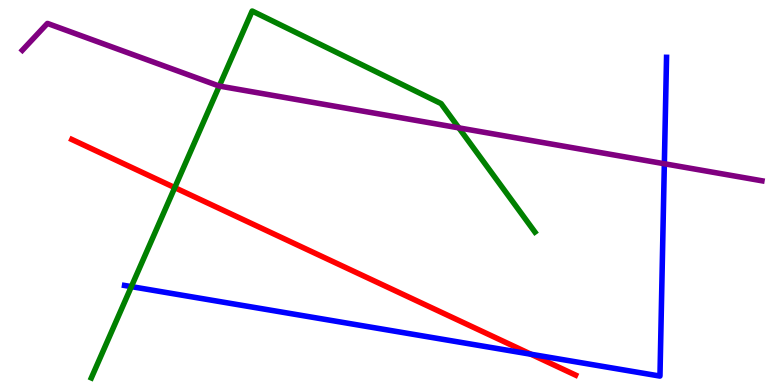[{'lines': ['blue', 'red'], 'intersections': [{'x': 6.85, 'y': 0.799}]}, {'lines': ['green', 'red'], 'intersections': [{'x': 2.25, 'y': 5.13}]}, {'lines': ['purple', 'red'], 'intersections': []}, {'lines': ['blue', 'green'], 'intersections': [{'x': 1.69, 'y': 2.56}]}, {'lines': ['blue', 'purple'], 'intersections': [{'x': 8.57, 'y': 5.75}]}, {'lines': ['green', 'purple'], 'intersections': [{'x': 2.83, 'y': 7.77}, {'x': 5.92, 'y': 6.68}]}]